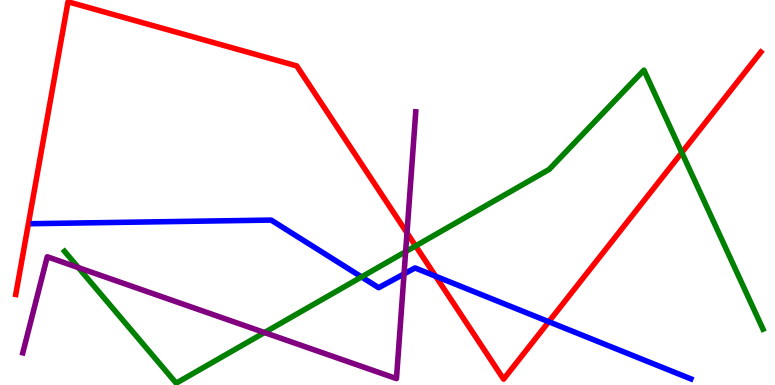[{'lines': ['blue', 'red'], 'intersections': [{'x': 5.62, 'y': 2.83}, {'x': 7.08, 'y': 1.64}]}, {'lines': ['green', 'red'], 'intersections': [{'x': 5.36, 'y': 3.61}, {'x': 8.8, 'y': 6.04}]}, {'lines': ['purple', 'red'], 'intersections': [{'x': 5.25, 'y': 3.95}]}, {'lines': ['blue', 'green'], 'intersections': [{'x': 4.66, 'y': 2.81}]}, {'lines': ['blue', 'purple'], 'intersections': [{'x': 5.21, 'y': 2.89}]}, {'lines': ['green', 'purple'], 'intersections': [{'x': 1.01, 'y': 3.05}, {'x': 3.41, 'y': 1.36}, {'x': 5.23, 'y': 3.46}]}]